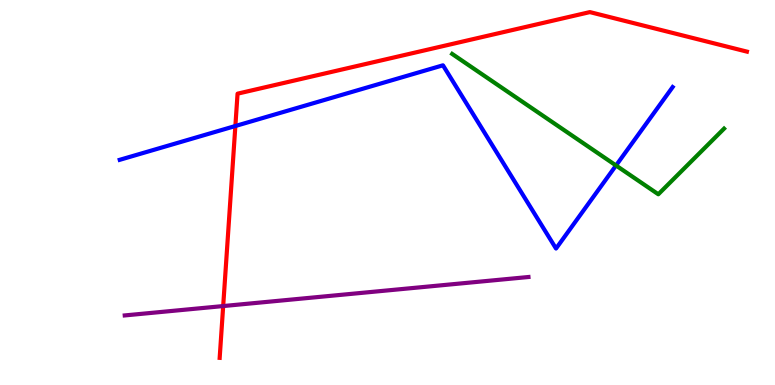[{'lines': ['blue', 'red'], 'intersections': [{'x': 3.04, 'y': 6.73}]}, {'lines': ['green', 'red'], 'intersections': []}, {'lines': ['purple', 'red'], 'intersections': [{'x': 2.88, 'y': 2.05}]}, {'lines': ['blue', 'green'], 'intersections': [{'x': 7.95, 'y': 5.7}]}, {'lines': ['blue', 'purple'], 'intersections': []}, {'lines': ['green', 'purple'], 'intersections': []}]